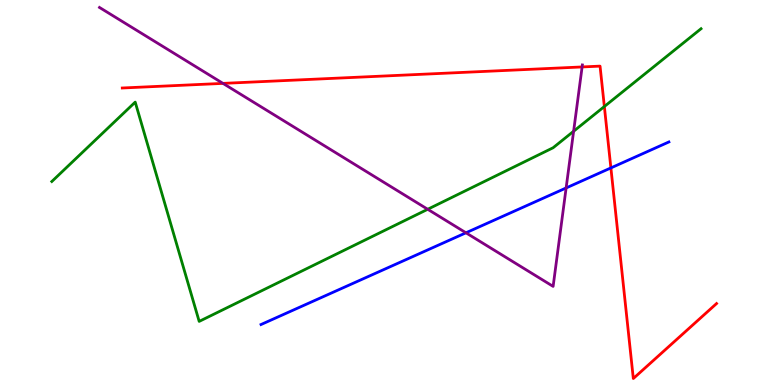[{'lines': ['blue', 'red'], 'intersections': [{'x': 7.88, 'y': 5.64}]}, {'lines': ['green', 'red'], 'intersections': [{'x': 7.8, 'y': 7.23}]}, {'lines': ['purple', 'red'], 'intersections': [{'x': 2.88, 'y': 7.83}, {'x': 7.51, 'y': 8.26}]}, {'lines': ['blue', 'green'], 'intersections': []}, {'lines': ['blue', 'purple'], 'intersections': [{'x': 6.01, 'y': 3.95}, {'x': 7.3, 'y': 5.12}]}, {'lines': ['green', 'purple'], 'intersections': [{'x': 5.52, 'y': 4.56}, {'x': 7.4, 'y': 6.59}]}]